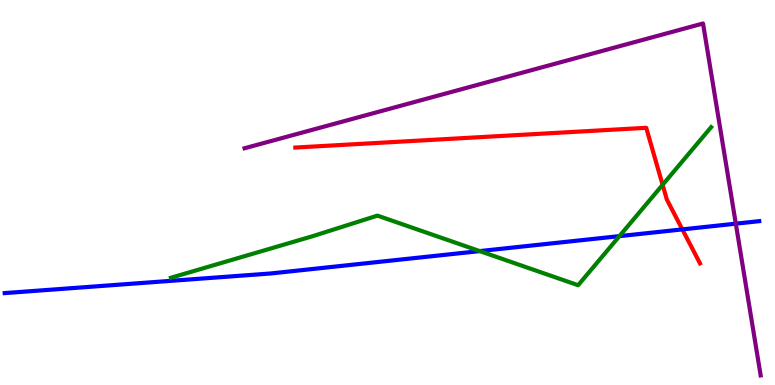[{'lines': ['blue', 'red'], 'intersections': [{'x': 8.8, 'y': 4.04}]}, {'lines': ['green', 'red'], 'intersections': [{'x': 8.55, 'y': 5.2}]}, {'lines': ['purple', 'red'], 'intersections': []}, {'lines': ['blue', 'green'], 'intersections': [{'x': 6.19, 'y': 3.48}, {'x': 7.99, 'y': 3.87}]}, {'lines': ['blue', 'purple'], 'intersections': [{'x': 9.49, 'y': 4.19}]}, {'lines': ['green', 'purple'], 'intersections': []}]